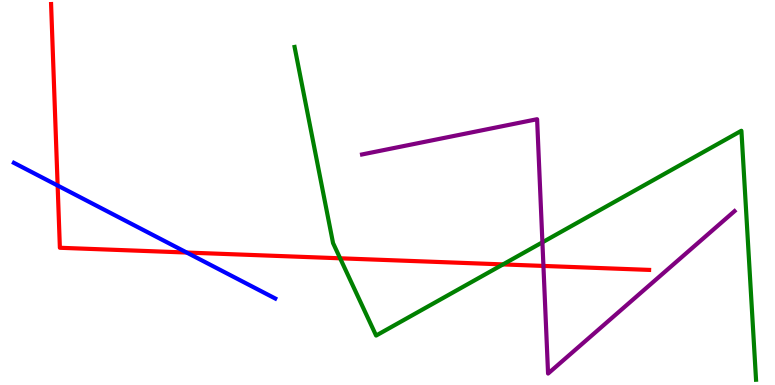[{'lines': ['blue', 'red'], 'intersections': [{'x': 0.744, 'y': 5.18}, {'x': 2.41, 'y': 3.44}]}, {'lines': ['green', 'red'], 'intersections': [{'x': 4.39, 'y': 3.29}, {'x': 6.49, 'y': 3.13}]}, {'lines': ['purple', 'red'], 'intersections': [{'x': 7.01, 'y': 3.09}]}, {'lines': ['blue', 'green'], 'intersections': []}, {'lines': ['blue', 'purple'], 'intersections': []}, {'lines': ['green', 'purple'], 'intersections': [{'x': 7.0, 'y': 3.71}]}]